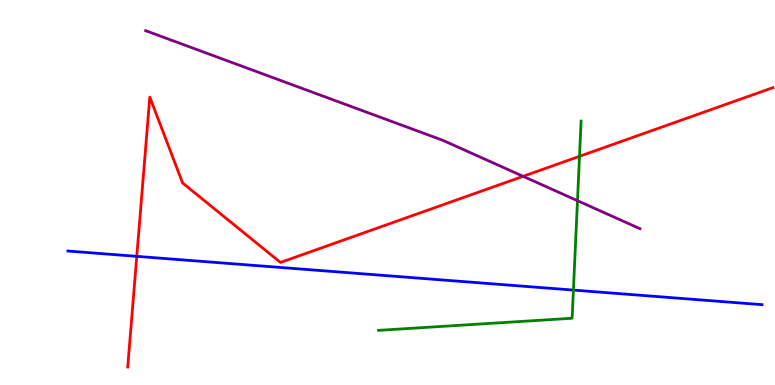[{'lines': ['blue', 'red'], 'intersections': [{'x': 1.76, 'y': 3.34}]}, {'lines': ['green', 'red'], 'intersections': [{'x': 7.48, 'y': 5.94}]}, {'lines': ['purple', 'red'], 'intersections': [{'x': 6.75, 'y': 5.42}]}, {'lines': ['blue', 'green'], 'intersections': [{'x': 7.4, 'y': 2.47}]}, {'lines': ['blue', 'purple'], 'intersections': []}, {'lines': ['green', 'purple'], 'intersections': [{'x': 7.45, 'y': 4.79}]}]